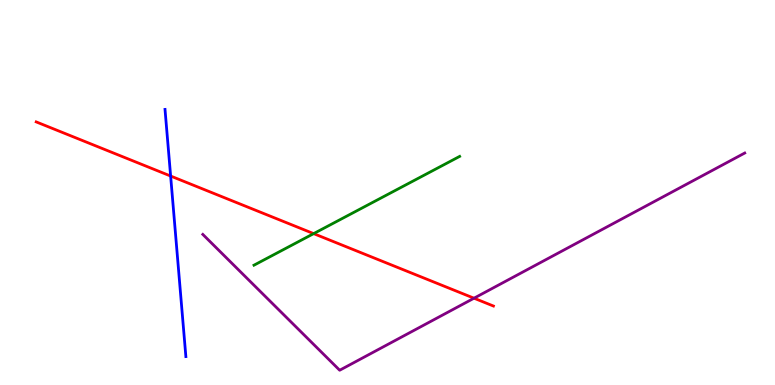[{'lines': ['blue', 'red'], 'intersections': [{'x': 2.2, 'y': 5.43}]}, {'lines': ['green', 'red'], 'intersections': [{'x': 4.05, 'y': 3.93}]}, {'lines': ['purple', 'red'], 'intersections': [{'x': 6.12, 'y': 2.25}]}, {'lines': ['blue', 'green'], 'intersections': []}, {'lines': ['blue', 'purple'], 'intersections': []}, {'lines': ['green', 'purple'], 'intersections': []}]